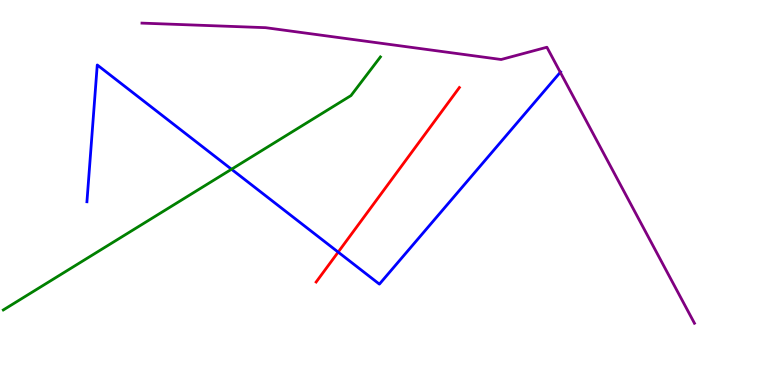[{'lines': ['blue', 'red'], 'intersections': [{'x': 4.36, 'y': 3.45}]}, {'lines': ['green', 'red'], 'intersections': []}, {'lines': ['purple', 'red'], 'intersections': []}, {'lines': ['blue', 'green'], 'intersections': [{'x': 2.99, 'y': 5.6}]}, {'lines': ['blue', 'purple'], 'intersections': [{'x': 7.23, 'y': 8.12}]}, {'lines': ['green', 'purple'], 'intersections': []}]